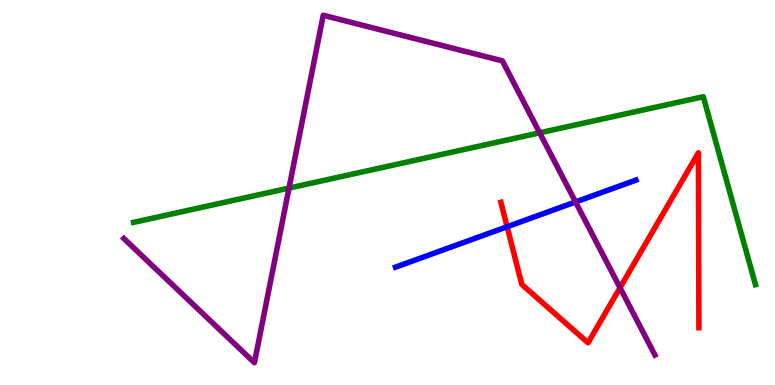[{'lines': ['blue', 'red'], 'intersections': [{'x': 6.54, 'y': 4.11}]}, {'lines': ['green', 'red'], 'intersections': []}, {'lines': ['purple', 'red'], 'intersections': [{'x': 8.0, 'y': 2.53}]}, {'lines': ['blue', 'green'], 'intersections': []}, {'lines': ['blue', 'purple'], 'intersections': [{'x': 7.43, 'y': 4.75}]}, {'lines': ['green', 'purple'], 'intersections': [{'x': 3.73, 'y': 5.11}, {'x': 6.96, 'y': 6.55}]}]